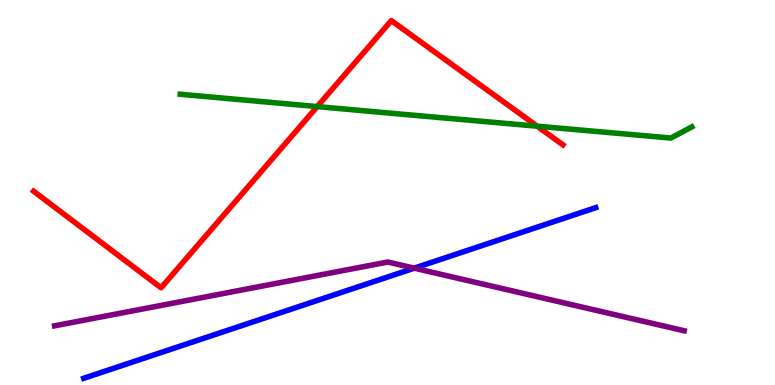[{'lines': ['blue', 'red'], 'intersections': []}, {'lines': ['green', 'red'], 'intersections': [{'x': 4.09, 'y': 7.23}, {'x': 6.93, 'y': 6.72}]}, {'lines': ['purple', 'red'], 'intersections': []}, {'lines': ['blue', 'green'], 'intersections': []}, {'lines': ['blue', 'purple'], 'intersections': [{'x': 5.34, 'y': 3.04}]}, {'lines': ['green', 'purple'], 'intersections': []}]